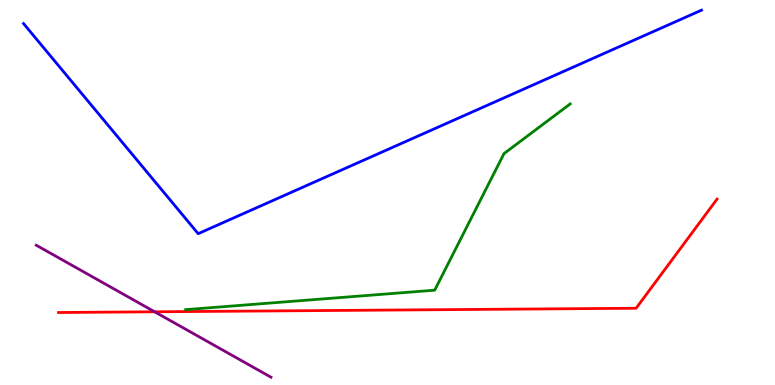[{'lines': ['blue', 'red'], 'intersections': []}, {'lines': ['green', 'red'], 'intersections': []}, {'lines': ['purple', 'red'], 'intersections': [{'x': 2.0, 'y': 1.9}]}, {'lines': ['blue', 'green'], 'intersections': []}, {'lines': ['blue', 'purple'], 'intersections': []}, {'lines': ['green', 'purple'], 'intersections': []}]